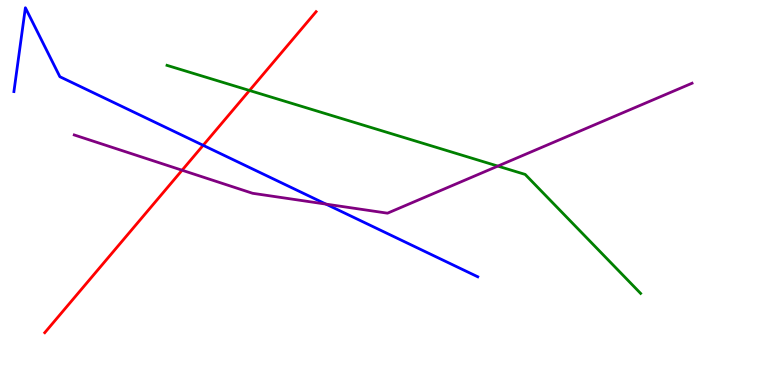[{'lines': ['blue', 'red'], 'intersections': [{'x': 2.62, 'y': 6.23}]}, {'lines': ['green', 'red'], 'intersections': [{'x': 3.22, 'y': 7.65}]}, {'lines': ['purple', 'red'], 'intersections': [{'x': 2.35, 'y': 5.58}]}, {'lines': ['blue', 'green'], 'intersections': []}, {'lines': ['blue', 'purple'], 'intersections': [{'x': 4.21, 'y': 4.7}]}, {'lines': ['green', 'purple'], 'intersections': [{'x': 6.42, 'y': 5.69}]}]